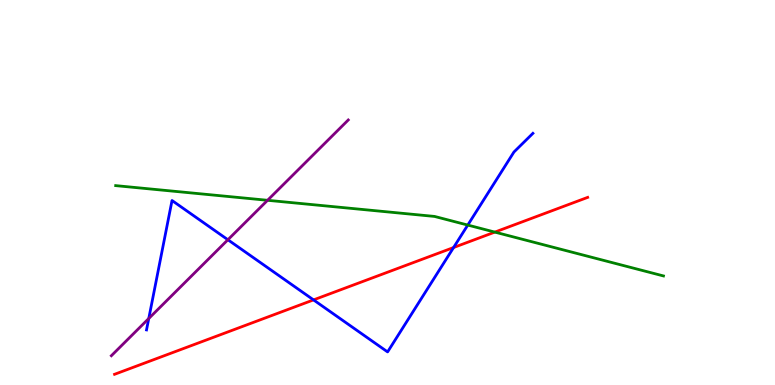[{'lines': ['blue', 'red'], 'intersections': [{'x': 4.05, 'y': 2.21}, {'x': 5.85, 'y': 3.57}]}, {'lines': ['green', 'red'], 'intersections': [{'x': 6.38, 'y': 3.97}]}, {'lines': ['purple', 'red'], 'intersections': []}, {'lines': ['blue', 'green'], 'intersections': [{'x': 6.04, 'y': 4.15}]}, {'lines': ['blue', 'purple'], 'intersections': [{'x': 1.92, 'y': 1.73}, {'x': 2.94, 'y': 3.77}]}, {'lines': ['green', 'purple'], 'intersections': [{'x': 3.45, 'y': 4.8}]}]